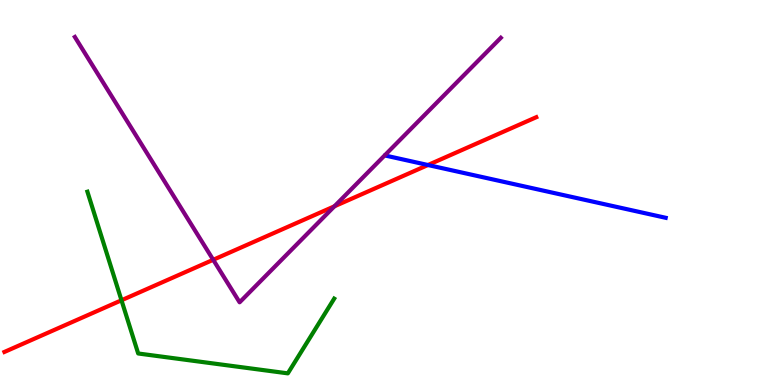[{'lines': ['blue', 'red'], 'intersections': [{'x': 5.52, 'y': 5.71}]}, {'lines': ['green', 'red'], 'intersections': [{'x': 1.57, 'y': 2.2}]}, {'lines': ['purple', 'red'], 'intersections': [{'x': 2.75, 'y': 3.25}, {'x': 4.32, 'y': 4.64}]}, {'lines': ['blue', 'green'], 'intersections': []}, {'lines': ['blue', 'purple'], 'intersections': []}, {'lines': ['green', 'purple'], 'intersections': []}]